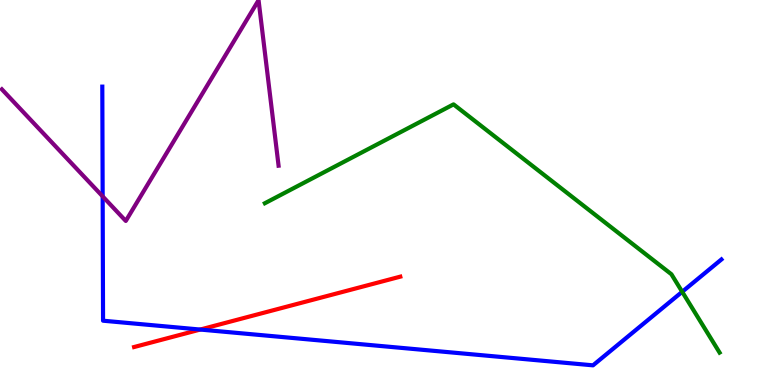[{'lines': ['blue', 'red'], 'intersections': [{'x': 2.58, 'y': 1.44}]}, {'lines': ['green', 'red'], 'intersections': []}, {'lines': ['purple', 'red'], 'intersections': []}, {'lines': ['blue', 'green'], 'intersections': [{'x': 8.8, 'y': 2.42}]}, {'lines': ['blue', 'purple'], 'intersections': [{'x': 1.32, 'y': 4.9}]}, {'lines': ['green', 'purple'], 'intersections': []}]